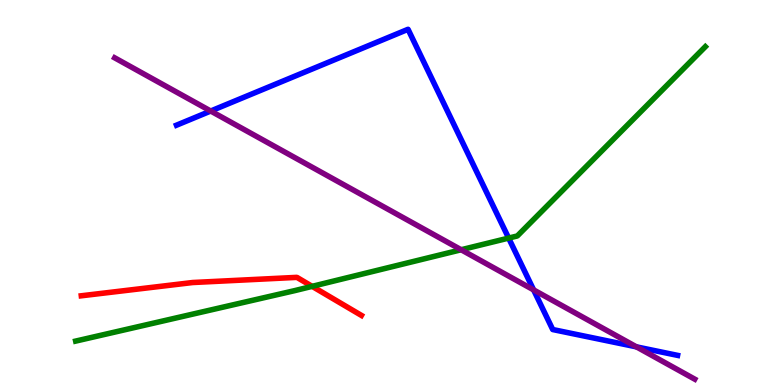[{'lines': ['blue', 'red'], 'intersections': []}, {'lines': ['green', 'red'], 'intersections': [{'x': 4.03, 'y': 2.56}]}, {'lines': ['purple', 'red'], 'intersections': []}, {'lines': ['blue', 'green'], 'intersections': [{'x': 6.56, 'y': 3.82}]}, {'lines': ['blue', 'purple'], 'intersections': [{'x': 2.72, 'y': 7.12}, {'x': 6.89, 'y': 2.47}, {'x': 8.21, 'y': 0.991}]}, {'lines': ['green', 'purple'], 'intersections': [{'x': 5.95, 'y': 3.51}]}]